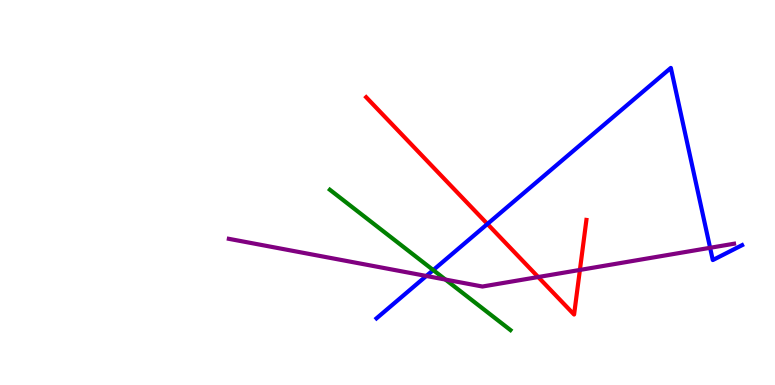[{'lines': ['blue', 'red'], 'intersections': [{'x': 6.29, 'y': 4.18}]}, {'lines': ['green', 'red'], 'intersections': []}, {'lines': ['purple', 'red'], 'intersections': [{'x': 6.94, 'y': 2.8}, {'x': 7.48, 'y': 2.99}]}, {'lines': ['blue', 'green'], 'intersections': [{'x': 5.59, 'y': 2.99}]}, {'lines': ['blue', 'purple'], 'intersections': [{'x': 5.5, 'y': 2.83}, {'x': 9.16, 'y': 3.56}]}, {'lines': ['green', 'purple'], 'intersections': [{'x': 5.75, 'y': 2.74}]}]